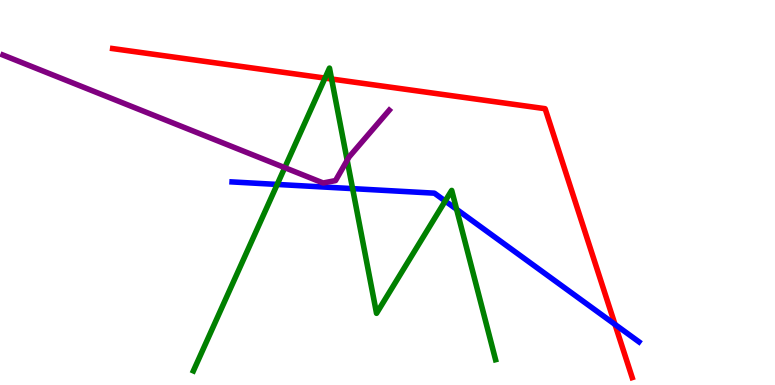[{'lines': ['blue', 'red'], 'intersections': [{'x': 7.94, 'y': 1.57}]}, {'lines': ['green', 'red'], 'intersections': [{'x': 4.19, 'y': 7.97}, {'x': 4.28, 'y': 7.95}]}, {'lines': ['purple', 'red'], 'intersections': []}, {'lines': ['blue', 'green'], 'intersections': [{'x': 3.58, 'y': 5.21}, {'x': 4.55, 'y': 5.1}, {'x': 5.74, 'y': 4.78}, {'x': 5.89, 'y': 4.56}]}, {'lines': ['blue', 'purple'], 'intersections': []}, {'lines': ['green', 'purple'], 'intersections': [{'x': 3.67, 'y': 5.65}, {'x': 4.48, 'y': 5.84}]}]